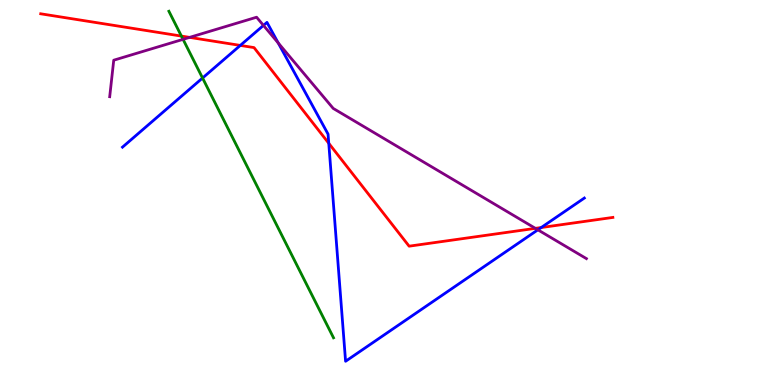[{'lines': ['blue', 'red'], 'intersections': [{'x': 3.1, 'y': 8.82}, {'x': 4.24, 'y': 6.28}, {'x': 6.98, 'y': 4.09}]}, {'lines': ['green', 'red'], 'intersections': [{'x': 2.34, 'y': 9.06}]}, {'lines': ['purple', 'red'], 'intersections': [{'x': 2.45, 'y': 9.03}, {'x': 6.91, 'y': 4.07}]}, {'lines': ['blue', 'green'], 'intersections': [{'x': 2.61, 'y': 7.97}]}, {'lines': ['blue', 'purple'], 'intersections': [{'x': 3.4, 'y': 9.34}, {'x': 3.59, 'y': 8.88}, {'x': 6.94, 'y': 4.03}]}, {'lines': ['green', 'purple'], 'intersections': [{'x': 2.36, 'y': 8.98}]}]